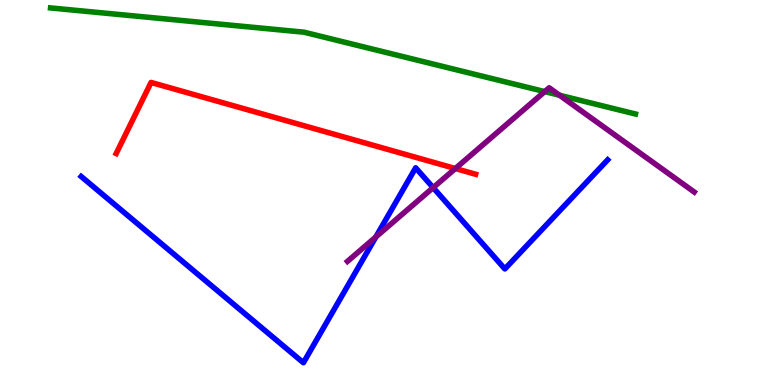[{'lines': ['blue', 'red'], 'intersections': []}, {'lines': ['green', 'red'], 'intersections': []}, {'lines': ['purple', 'red'], 'intersections': [{'x': 5.88, 'y': 5.62}]}, {'lines': ['blue', 'green'], 'intersections': []}, {'lines': ['blue', 'purple'], 'intersections': [{'x': 4.85, 'y': 3.85}, {'x': 5.59, 'y': 5.13}]}, {'lines': ['green', 'purple'], 'intersections': [{'x': 7.03, 'y': 7.62}, {'x': 7.22, 'y': 7.53}]}]